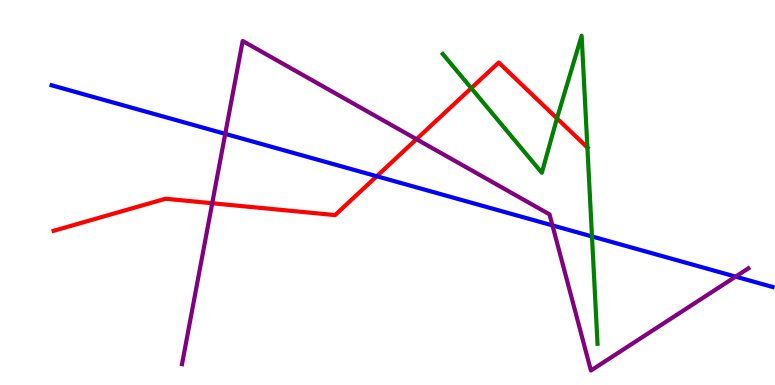[{'lines': ['blue', 'red'], 'intersections': [{'x': 4.86, 'y': 5.42}]}, {'lines': ['green', 'red'], 'intersections': [{'x': 6.08, 'y': 7.71}, {'x': 7.19, 'y': 6.93}, {'x': 7.58, 'y': 6.17}]}, {'lines': ['purple', 'red'], 'intersections': [{'x': 2.74, 'y': 4.72}, {'x': 5.37, 'y': 6.38}]}, {'lines': ['blue', 'green'], 'intersections': [{'x': 7.64, 'y': 3.86}]}, {'lines': ['blue', 'purple'], 'intersections': [{'x': 2.91, 'y': 6.52}, {'x': 7.13, 'y': 4.15}, {'x': 9.49, 'y': 2.81}]}, {'lines': ['green', 'purple'], 'intersections': []}]